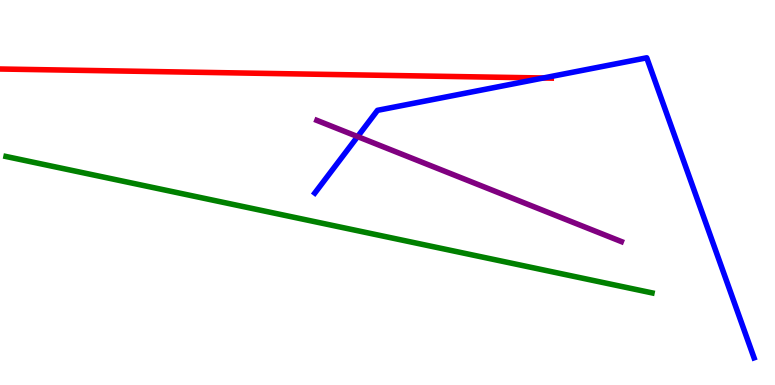[{'lines': ['blue', 'red'], 'intersections': [{'x': 7.01, 'y': 7.97}]}, {'lines': ['green', 'red'], 'intersections': []}, {'lines': ['purple', 'red'], 'intersections': []}, {'lines': ['blue', 'green'], 'intersections': []}, {'lines': ['blue', 'purple'], 'intersections': [{'x': 4.61, 'y': 6.45}]}, {'lines': ['green', 'purple'], 'intersections': []}]